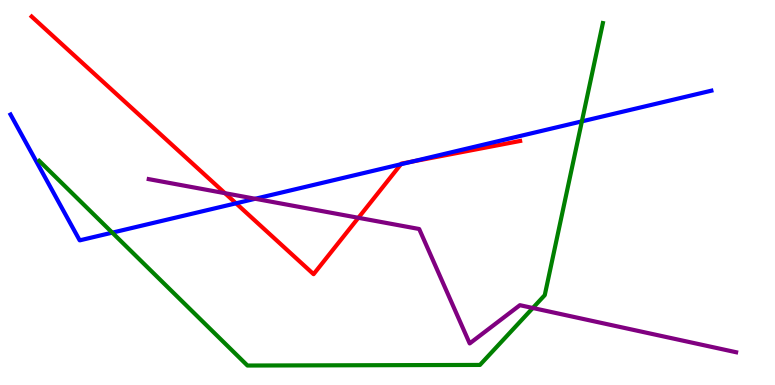[{'lines': ['blue', 'red'], 'intersections': [{'x': 3.05, 'y': 4.72}, {'x': 5.17, 'y': 5.73}, {'x': 5.32, 'y': 5.8}]}, {'lines': ['green', 'red'], 'intersections': []}, {'lines': ['purple', 'red'], 'intersections': [{'x': 2.9, 'y': 4.98}, {'x': 4.62, 'y': 4.34}]}, {'lines': ['blue', 'green'], 'intersections': [{'x': 1.45, 'y': 3.96}, {'x': 7.51, 'y': 6.85}]}, {'lines': ['blue', 'purple'], 'intersections': [{'x': 3.29, 'y': 4.84}]}, {'lines': ['green', 'purple'], 'intersections': [{'x': 6.88, 'y': 2.0}]}]